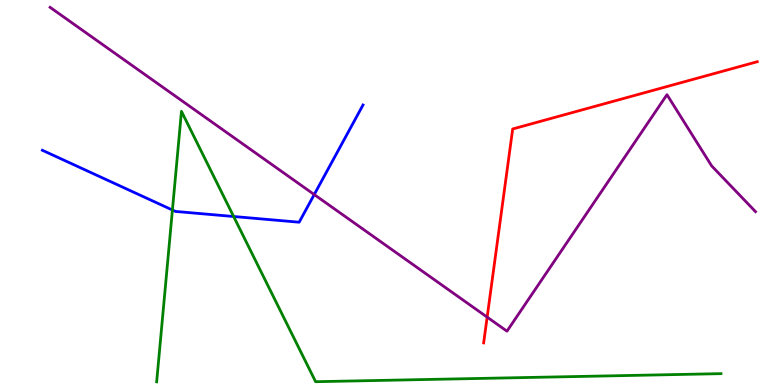[{'lines': ['blue', 'red'], 'intersections': []}, {'lines': ['green', 'red'], 'intersections': []}, {'lines': ['purple', 'red'], 'intersections': [{'x': 6.29, 'y': 1.76}]}, {'lines': ['blue', 'green'], 'intersections': [{'x': 2.22, 'y': 4.55}, {'x': 3.01, 'y': 4.38}]}, {'lines': ['blue', 'purple'], 'intersections': [{'x': 4.05, 'y': 4.95}]}, {'lines': ['green', 'purple'], 'intersections': []}]